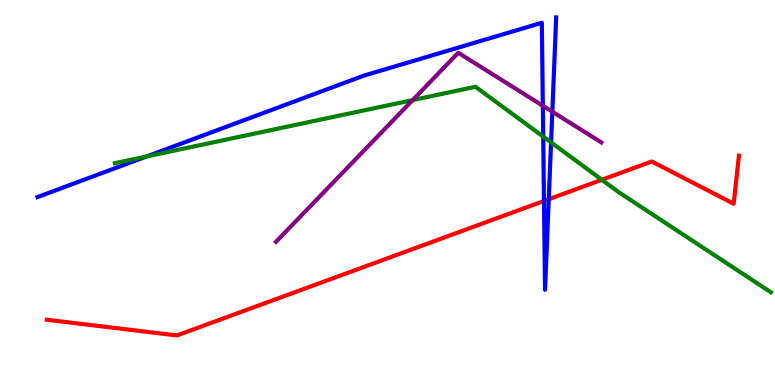[{'lines': ['blue', 'red'], 'intersections': [{'x': 7.02, 'y': 4.78}, {'x': 7.08, 'y': 4.83}]}, {'lines': ['green', 'red'], 'intersections': [{'x': 7.77, 'y': 5.33}]}, {'lines': ['purple', 'red'], 'intersections': []}, {'lines': ['blue', 'green'], 'intersections': [{'x': 1.89, 'y': 5.94}, {'x': 7.01, 'y': 6.45}, {'x': 7.11, 'y': 6.3}]}, {'lines': ['blue', 'purple'], 'intersections': [{'x': 7.0, 'y': 7.25}, {'x': 7.13, 'y': 7.1}]}, {'lines': ['green', 'purple'], 'intersections': [{'x': 5.32, 'y': 7.4}]}]